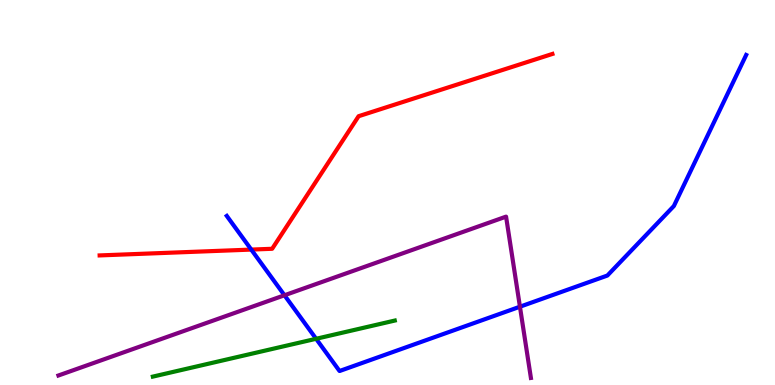[{'lines': ['blue', 'red'], 'intersections': [{'x': 3.24, 'y': 3.52}]}, {'lines': ['green', 'red'], 'intersections': []}, {'lines': ['purple', 'red'], 'intersections': []}, {'lines': ['blue', 'green'], 'intersections': [{'x': 4.08, 'y': 1.2}]}, {'lines': ['blue', 'purple'], 'intersections': [{'x': 3.67, 'y': 2.33}, {'x': 6.71, 'y': 2.03}]}, {'lines': ['green', 'purple'], 'intersections': []}]